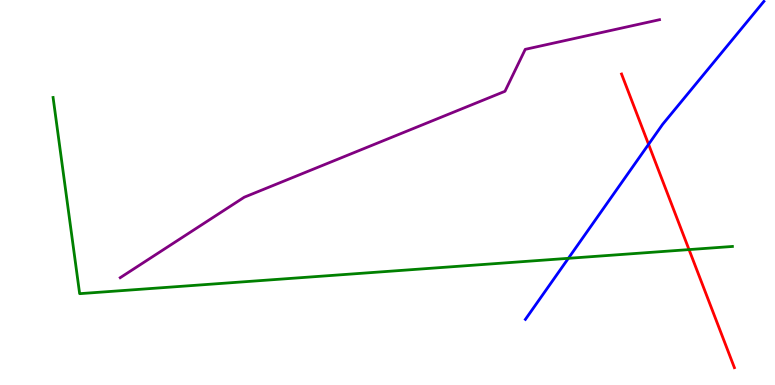[{'lines': ['blue', 'red'], 'intersections': [{'x': 8.37, 'y': 6.25}]}, {'lines': ['green', 'red'], 'intersections': [{'x': 8.89, 'y': 3.52}]}, {'lines': ['purple', 'red'], 'intersections': []}, {'lines': ['blue', 'green'], 'intersections': [{'x': 7.33, 'y': 3.29}]}, {'lines': ['blue', 'purple'], 'intersections': []}, {'lines': ['green', 'purple'], 'intersections': []}]